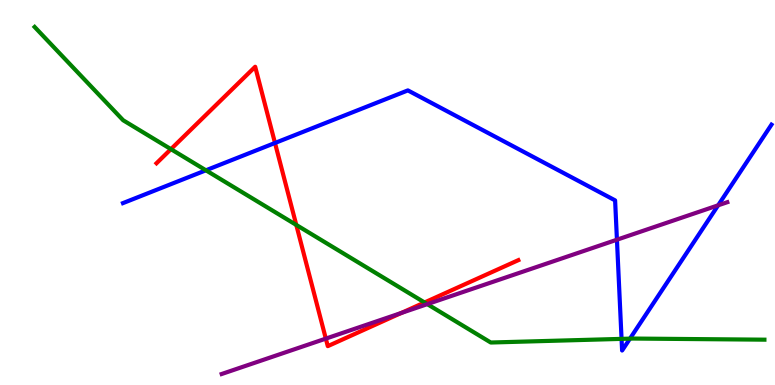[{'lines': ['blue', 'red'], 'intersections': [{'x': 3.55, 'y': 6.29}]}, {'lines': ['green', 'red'], 'intersections': [{'x': 2.21, 'y': 6.13}, {'x': 3.82, 'y': 4.16}, {'x': 5.48, 'y': 2.14}]}, {'lines': ['purple', 'red'], 'intersections': [{'x': 4.2, 'y': 1.2}, {'x': 5.18, 'y': 1.87}]}, {'lines': ['blue', 'green'], 'intersections': [{'x': 2.66, 'y': 5.58}, {'x': 8.02, 'y': 1.2}, {'x': 8.13, 'y': 1.2}]}, {'lines': ['blue', 'purple'], 'intersections': [{'x': 7.96, 'y': 3.77}, {'x': 9.27, 'y': 4.67}]}, {'lines': ['green', 'purple'], 'intersections': [{'x': 5.51, 'y': 2.1}]}]